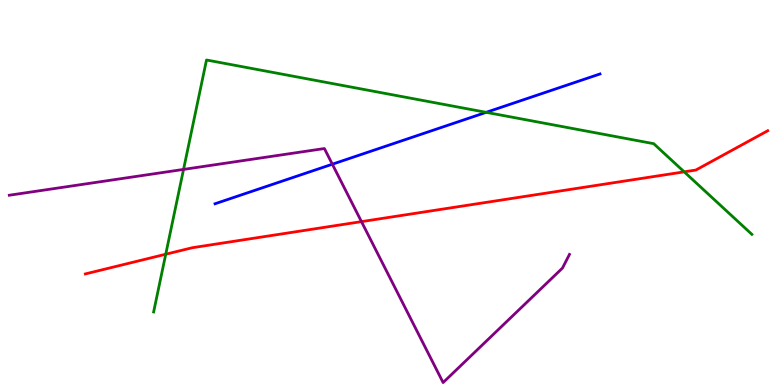[{'lines': ['blue', 'red'], 'intersections': []}, {'lines': ['green', 'red'], 'intersections': [{'x': 2.14, 'y': 3.4}, {'x': 8.83, 'y': 5.54}]}, {'lines': ['purple', 'red'], 'intersections': [{'x': 4.66, 'y': 4.24}]}, {'lines': ['blue', 'green'], 'intersections': [{'x': 6.27, 'y': 7.08}]}, {'lines': ['blue', 'purple'], 'intersections': [{'x': 4.29, 'y': 5.73}]}, {'lines': ['green', 'purple'], 'intersections': [{'x': 2.37, 'y': 5.6}]}]